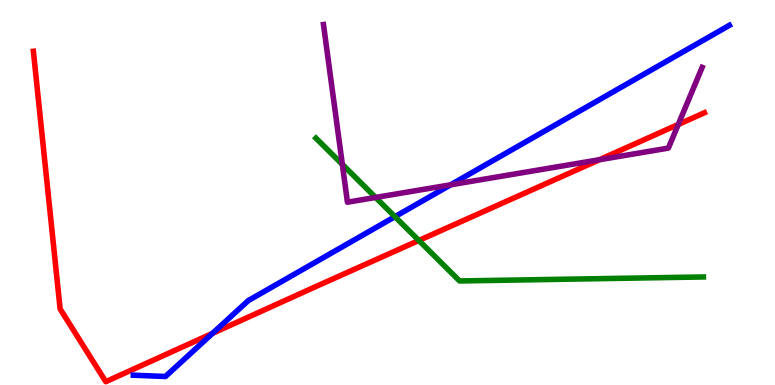[{'lines': ['blue', 'red'], 'intersections': [{'x': 2.74, 'y': 1.34}]}, {'lines': ['green', 'red'], 'intersections': [{'x': 5.4, 'y': 3.75}]}, {'lines': ['purple', 'red'], 'intersections': [{'x': 7.73, 'y': 5.85}, {'x': 8.75, 'y': 6.77}]}, {'lines': ['blue', 'green'], 'intersections': [{'x': 5.1, 'y': 4.37}]}, {'lines': ['blue', 'purple'], 'intersections': [{'x': 5.81, 'y': 5.2}]}, {'lines': ['green', 'purple'], 'intersections': [{'x': 4.42, 'y': 5.73}, {'x': 4.85, 'y': 4.87}]}]